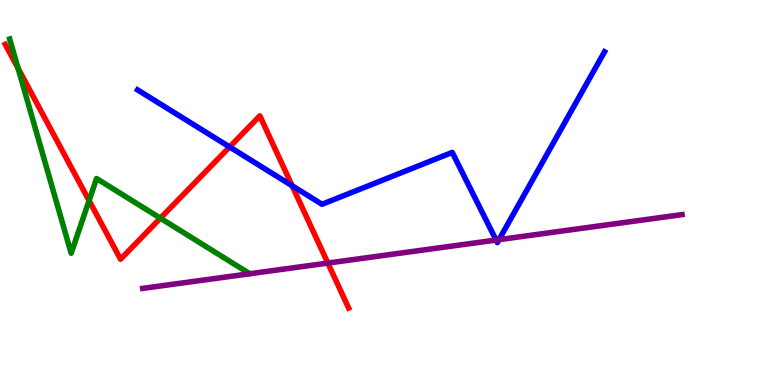[{'lines': ['blue', 'red'], 'intersections': [{'x': 2.96, 'y': 6.18}, {'x': 3.77, 'y': 5.18}]}, {'lines': ['green', 'red'], 'intersections': [{'x': 0.233, 'y': 8.22}, {'x': 1.15, 'y': 4.79}, {'x': 2.07, 'y': 4.33}]}, {'lines': ['purple', 'red'], 'intersections': [{'x': 4.23, 'y': 3.17}]}, {'lines': ['blue', 'green'], 'intersections': []}, {'lines': ['blue', 'purple'], 'intersections': [{'x': 6.4, 'y': 3.76}, {'x': 6.44, 'y': 3.78}]}, {'lines': ['green', 'purple'], 'intersections': []}]